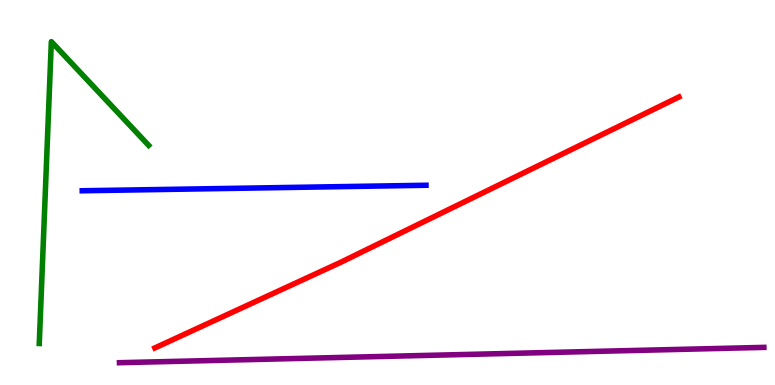[{'lines': ['blue', 'red'], 'intersections': []}, {'lines': ['green', 'red'], 'intersections': []}, {'lines': ['purple', 'red'], 'intersections': []}, {'lines': ['blue', 'green'], 'intersections': []}, {'lines': ['blue', 'purple'], 'intersections': []}, {'lines': ['green', 'purple'], 'intersections': []}]